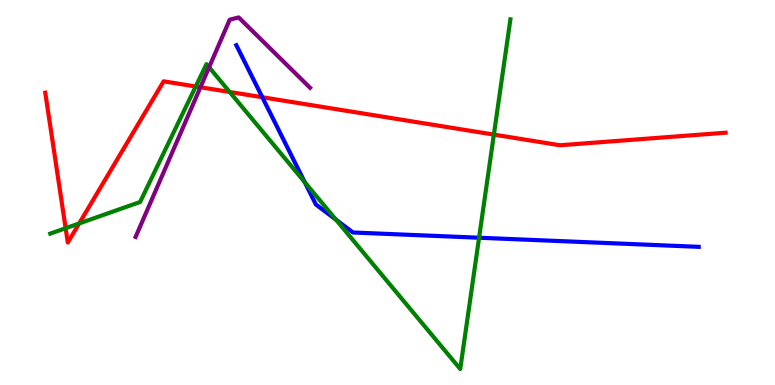[{'lines': ['blue', 'red'], 'intersections': [{'x': 3.38, 'y': 7.47}]}, {'lines': ['green', 'red'], 'intersections': [{'x': 0.847, 'y': 4.07}, {'x': 1.02, 'y': 4.2}, {'x': 2.53, 'y': 7.75}, {'x': 2.96, 'y': 7.61}, {'x': 6.37, 'y': 6.5}]}, {'lines': ['purple', 'red'], 'intersections': [{'x': 2.59, 'y': 7.73}]}, {'lines': ['blue', 'green'], 'intersections': [{'x': 3.93, 'y': 5.27}, {'x': 4.33, 'y': 4.3}, {'x': 6.18, 'y': 3.83}]}, {'lines': ['blue', 'purple'], 'intersections': []}, {'lines': ['green', 'purple'], 'intersections': [{'x': 2.7, 'y': 8.25}]}]